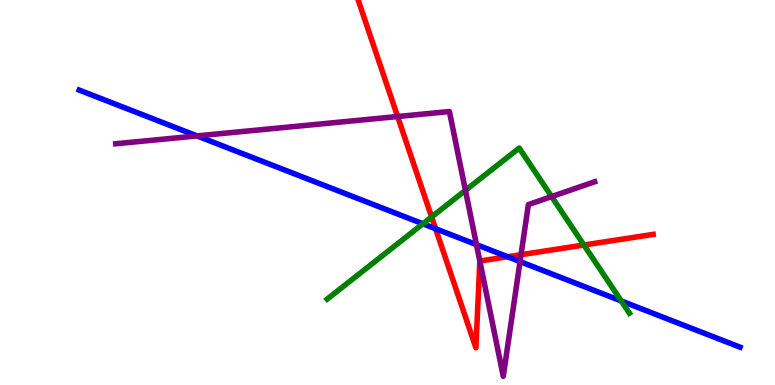[{'lines': ['blue', 'red'], 'intersections': [{'x': 5.62, 'y': 4.06}, {'x': 6.55, 'y': 3.33}]}, {'lines': ['green', 'red'], 'intersections': [{'x': 5.57, 'y': 4.36}, {'x': 7.53, 'y': 3.64}]}, {'lines': ['purple', 'red'], 'intersections': [{'x': 5.13, 'y': 6.97}, {'x': 6.19, 'y': 3.22}, {'x': 6.72, 'y': 3.38}]}, {'lines': ['blue', 'green'], 'intersections': [{'x': 5.46, 'y': 4.19}, {'x': 8.02, 'y': 2.18}]}, {'lines': ['blue', 'purple'], 'intersections': [{'x': 2.54, 'y': 6.47}, {'x': 6.15, 'y': 3.65}, {'x': 6.71, 'y': 3.21}]}, {'lines': ['green', 'purple'], 'intersections': [{'x': 6.01, 'y': 5.06}, {'x': 7.12, 'y': 4.89}]}]